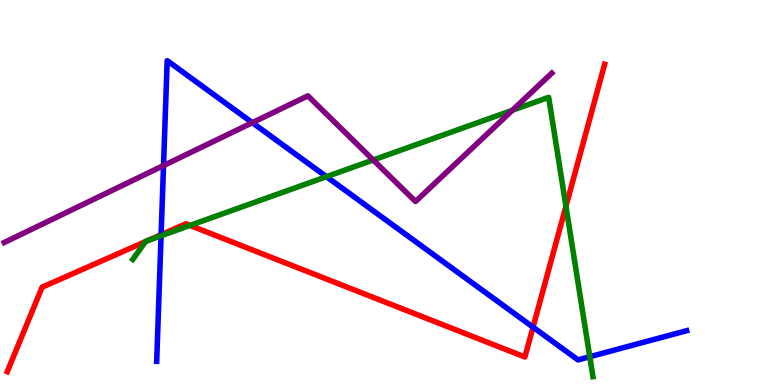[{'lines': ['blue', 'red'], 'intersections': [{'x': 2.08, 'y': 3.9}, {'x': 6.88, 'y': 1.5}]}, {'lines': ['green', 'red'], 'intersections': [{'x': 1.88, 'y': 3.72}, {'x': 1.92, 'y': 3.76}, {'x': 2.45, 'y': 4.15}, {'x': 7.3, 'y': 4.64}]}, {'lines': ['purple', 'red'], 'intersections': []}, {'lines': ['blue', 'green'], 'intersections': [{'x': 2.08, 'y': 3.88}, {'x': 4.21, 'y': 5.41}, {'x': 7.61, 'y': 0.735}]}, {'lines': ['blue', 'purple'], 'intersections': [{'x': 2.11, 'y': 5.7}, {'x': 3.26, 'y': 6.81}]}, {'lines': ['green', 'purple'], 'intersections': [{'x': 4.82, 'y': 5.84}, {'x': 6.61, 'y': 7.14}]}]